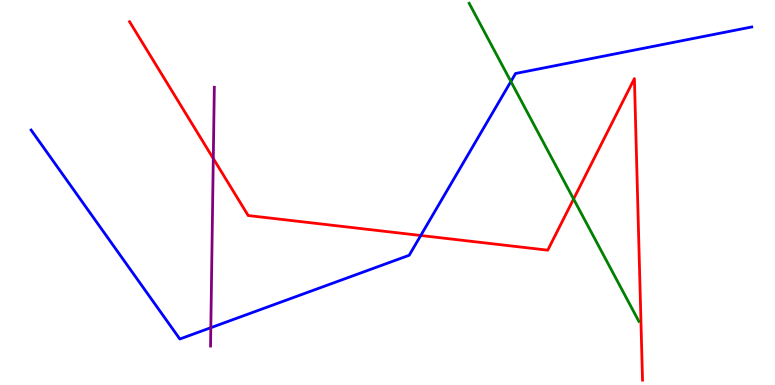[{'lines': ['blue', 'red'], 'intersections': [{'x': 5.43, 'y': 3.88}]}, {'lines': ['green', 'red'], 'intersections': [{'x': 7.4, 'y': 4.83}]}, {'lines': ['purple', 'red'], 'intersections': [{'x': 2.75, 'y': 5.88}]}, {'lines': ['blue', 'green'], 'intersections': [{'x': 6.59, 'y': 7.88}]}, {'lines': ['blue', 'purple'], 'intersections': [{'x': 2.72, 'y': 1.49}]}, {'lines': ['green', 'purple'], 'intersections': []}]